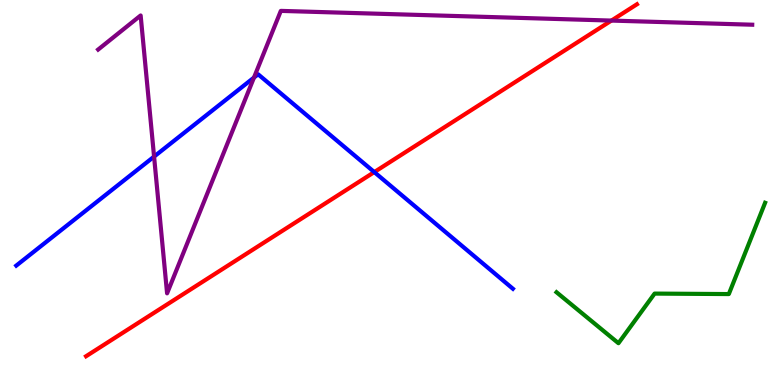[{'lines': ['blue', 'red'], 'intersections': [{'x': 4.83, 'y': 5.53}]}, {'lines': ['green', 'red'], 'intersections': []}, {'lines': ['purple', 'red'], 'intersections': [{'x': 7.89, 'y': 9.47}]}, {'lines': ['blue', 'green'], 'intersections': []}, {'lines': ['blue', 'purple'], 'intersections': [{'x': 1.99, 'y': 5.93}, {'x': 3.28, 'y': 7.99}]}, {'lines': ['green', 'purple'], 'intersections': []}]